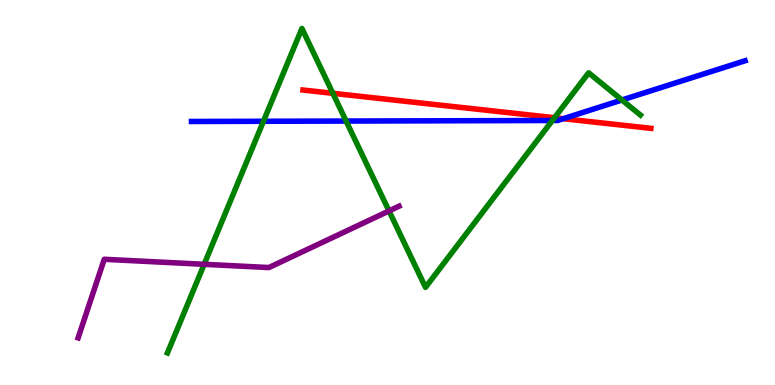[{'lines': ['blue', 'red'], 'intersections': [{'x': 7.27, 'y': 6.92}]}, {'lines': ['green', 'red'], 'intersections': [{'x': 4.3, 'y': 7.58}, {'x': 7.15, 'y': 6.94}]}, {'lines': ['purple', 'red'], 'intersections': []}, {'lines': ['blue', 'green'], 'intersections': [{'x': 3.4, 'y': 6.85}, {'x': 4.47, 'y': 6.86}, {'x': 7.13, 'y': 6.87}, {'x': 8.03, 'y': 7.4}]}, {'lines': ['blue', 'purple'], 'intersections': []}, {'lines': ['green', 'purple'], 'intersections': [{'x': 2.63, 'y': 3.13}, {'x': 5.02, 'y': 4.52}]}]